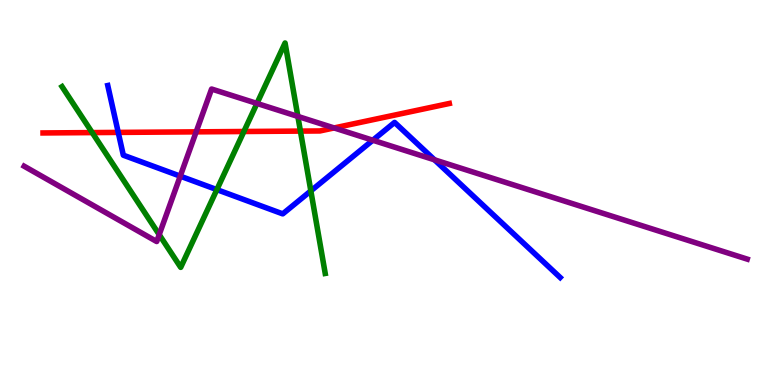[{'lines': ['blue', 'red'], 'intersections': [{'x': 1.53, 'y': 6.56}]}, {'lines': ['green', 'red'], 'intersections': [{'x': 1.19, 'y': 6.56}, {'x': 3.15, 'y': 6.58}, {'x': 3.88, 'y': 6.59}]}, {'lines': ['purple', 'red'], 'intersections': [{'x': 2.53, 'y': 6.58}, {'x': 4.31, 'y': 6.68}]}, {'lines': ['blue', 'green'], 'intersections': [{'x': 2.8, 'y': 5.07}, {'x': 4.01, 'y': 5.04}]}, {'lines': ['blue', 'purple'], 'intersections': [{'x': 2.33, 'y': 5.42}, {'x': 4.81, 'y': 6.36}, {'x': 5.61, 'y': 5.85}]}, {'lines': ['green', 'purple'], 'intersections': [{'x': 2.05, 'y': 3.91}, {'x': 3.32, 'y': 7.31}, {'x': 3.84, 'y': 6.98}]}]